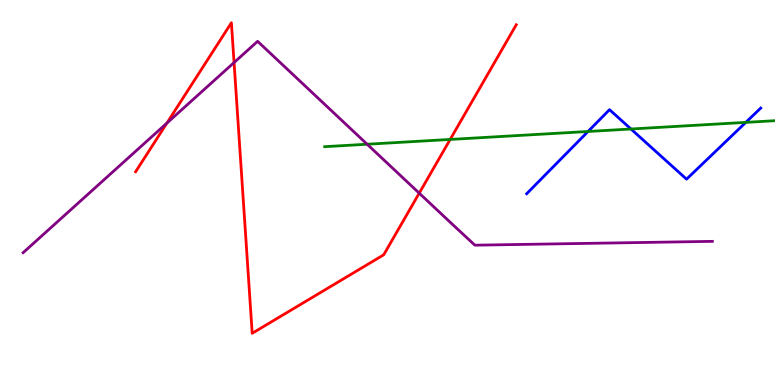[{'lines': ['blue', 'red'], 'intersections': []}, {'lines': ['green', 'red'], 'intersections': [{'x': 5.81, 'y': 6.38}]}, {'lines': ['purple', 'red'], 'intersections': [{'x': 2.15, 'y': 6.8}, {'x': 3.02, 'y': 8.38}, {'x': 5.41, 'y': 4.98}]}, {'lines': ['blue', 'green'], 'intersections': [{'x': 7.59, 'y': 6.58}, {'x': 8.14, 'y': 6.65}, {'x': 9.62, 'y': 6.82}]}, {'lines': ['blue', 'purple'], 'intersections': []}, {'lines': ['green', 'purple'], 'intersections': [{'x': 4.74, 'y': 6.25}]}]